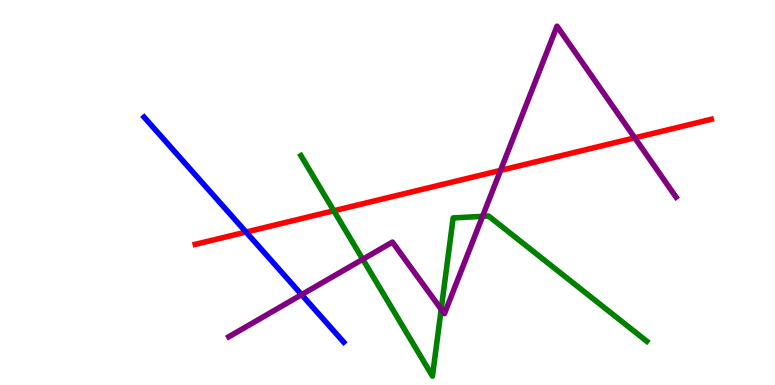[{'lines': ['blue', 'red'], 'intersections': [{'x': 3.17, 'y': 3.97}]}, {'lines': ['green', 'red'], 'intersections': [{'x': 4.31, 'y': 4.53}]}, {'lines': ['purple', 'red'], 'intersections': [{'x': 6.46, 'y': 5.57}, {'x': 8.19, 'y': 6.42}]}, {'lines': ['blue', 'green'], 'intersections': []}, {'lines': ['blue', 'purple'], 'intersections': [{'x': 3.89, 'y': 2.35}]}, {'lines': ['green', 'purple'], 'intersections': [{'x': 4.68, 'y': 3.27}, {'x': 5.69, 'y': 1.97}, {'x': 6.23, 'y': 4.38}]}]